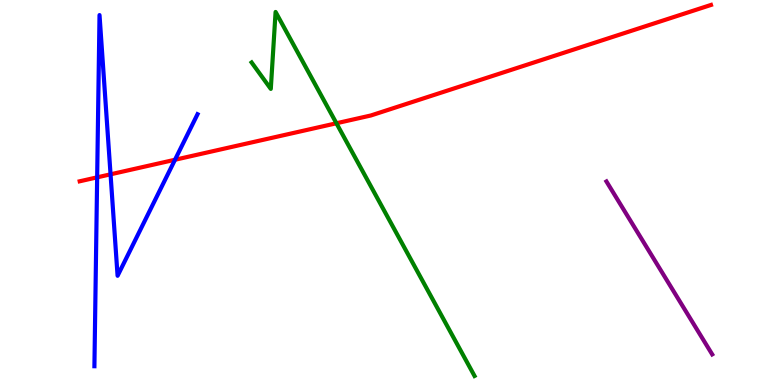[{'lines': ['blue', 'red'], 'intersections': [{'x': 1.25, 'y': 5.39}, {'x': 1.43, 'y': 5.47}, {'x': 2.26, 'y': 5.85}]}, {'lines': ['green', 'red'], 'intersections': [{'x': 4.34, 'y': 6.8}]}, {'lines': ['purple', 'red'], 'intersections': []}, {'lines': ['blue', 'green'], 'intersections': []}, {'lines': ['blue', 'purple'], 'intersections': []}, {'lines': ['green', 'purple'], 'intersections': []}]